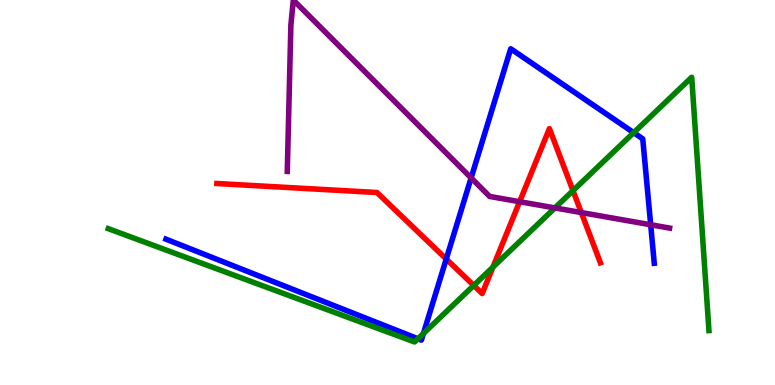[{'lines': ['blue', 'red'], 'intersections': [{'x': 5.76, 'y': 3.27}]}, {'lines': ['green', 'red'], 'intersections': [{'x': 6.11, 'y': 2.59}, {'x': 6.36, 'y': 3.06}, {'x': 7.39, 'y': 5.05}]}, {'lines': ['purple', 'red'], 'intersections': [{'x': 6.7, 'y': 4.76}, {'x': 7.5, 'y': 4.48}]}, {'lines': ['blue', 'green'], 'intersections': [{'x': 5.39, 'y': 1.2}, {'x': 5.46, 'y': 1.34}, {'x': 8.18, 'y': 6.55}]}, {'lines': ['blue', 'purple'], 'intersections': [{'x': 6.08, 'y': 5.38}, {'x': 8.4, 'y': 4.16}]}, {'lines': ['green', 'purple'], 'intersections': [{'x': 7.16, 'y': 4.6}]}]